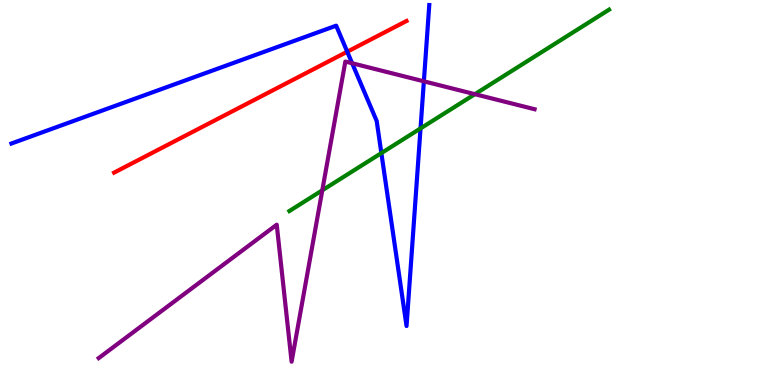[{'lines': ['blue', 'red'], 'intersections': [{'x': 4.48, 'y': 8.66}]}, {'lines': ['green', 'red'], 'intersections': []}, {'lines': ['purple', 'red'], 'intersections': []}, {'lines': ['blue', 'green'], 'intersections': [{'x': 4.92, 'y': 6.02}, {'x': 5.43, 'y': 6.66}]}, {'lines': ['blue', 'purple'], 'intersections': [{'x': 4.54, 'y': 8.36}, {'x': 5.47, 'y': 7.89}]}, {'lines': ['green', 'purple'], 'intersections': [{'x': 4.16, 'y': 5.06}, {'x': 6.13, 'y': 7.55}]}]